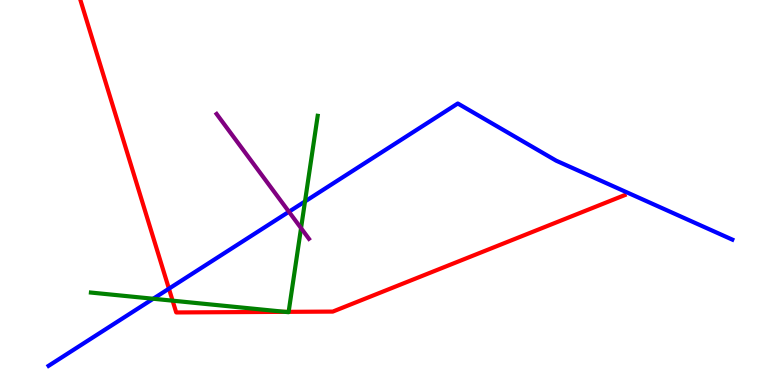[{'lines': ['blue', 'red'], 'intersections': [{'x': 2.18, 'y': 2.5}]}, {'lines': ['green', 'red'], 'intersections': [{'x': 2.23, 'y': 2.19}, {'x': 3.68, 'y': 1.9}, {'x': 3.72, 'y': 1.9}]}, {'lines': ['purple', 'red'], 'intersections': []}, {'lines': ['blue', 'green'], 'intersections': [{'x': 1.98, 'y': 2.24}, {'x': 3.94, 'y': 4.77}]}, {'lines': ['blue', 'purple'], 'intersections': [{'x': 3.73, 'y': 4.5}]}, {'lines': ['green', 'purple'], 'intersections': [{'x': 3.88, 'y': 4.07}]}]